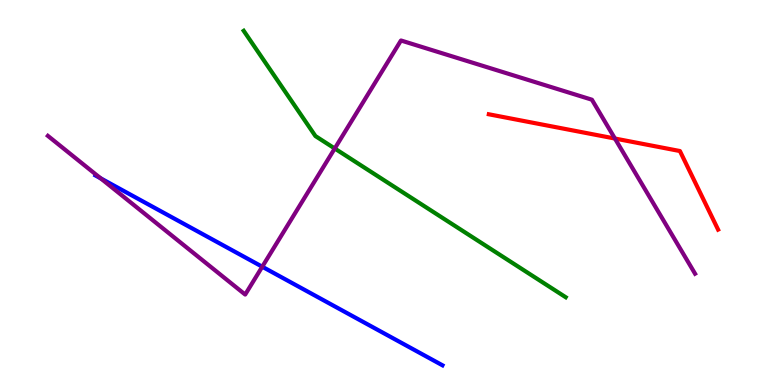[{'lines': ['blue', 'red'], 'intersections': []}, {'lines': ['green', 'red'], 'intersections': []}, {'lines': ['purple', 'red'], 'intersections': [{'x': 7.93, 'y': 6.4}]}, {'lines': ['blue', 'green'], 'intersections': []}, {'lines': ['blue', 'purple'], 'intersections': [{'x': 1.3, 'y': 5.37}, {'x': 3.38, 'y': 3.07}]}, {'lines': ['green', 'purple'], 'intersections': [{'x': 4.32, 'y': 6.14}]}]